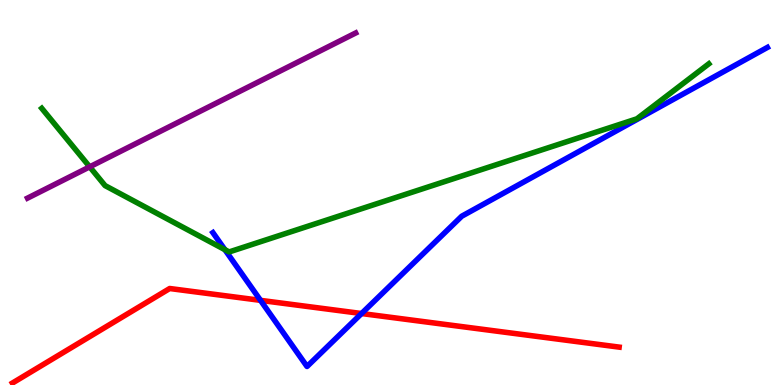[{'lines': ['blue', 'red'], 'intersections': [{'x': 3.36, 'y': 2.2}, {'x': 4.67, 'y': 1.86}]}, {'lines': ['green', 'red'], 'intersections': []}, {'lines': ['purple', 'red'], 'intersections': []}, {'lines': ['blue', 'green'], 'intersections': [{'x': 2.9, 'y': 3.52}]}, {'lines': ['blue', 'purple'], 'intersections': []}, {'lines': ['green', 'purple'], 'intersections': [{'x': 1.16, 'y': 5.67}]}]